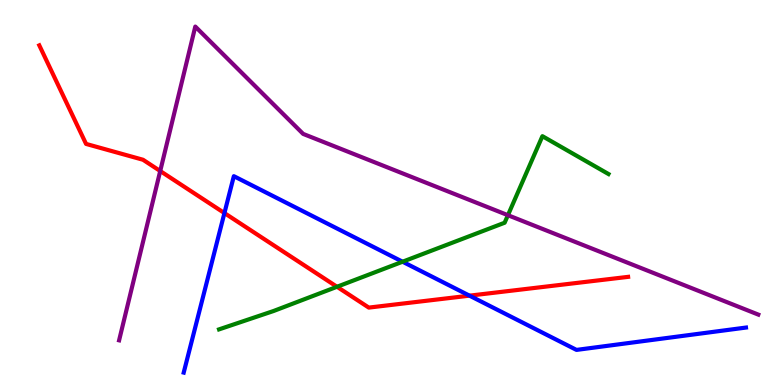[{'lines': ['blue', 'red'], 'intersections': [{'x': 2.9, 'y': 4.47}, {'x': 6.06, 'y': 2.32}]}, {'lines': ['green', 'red'], 'intersections': [{'x': 4.35, 'y': 2.55}]}, {'lines': ['purple', 'red'], 'intersections': [{'x': 2.07, 'y': 5.56}]}, {'lines': ['blue', 'green'], 'intersections': [{'x': 5.19, 'y': 3.2}]}, {'lines': ['blue', 'purple'], 'intersections': []}, {'lines': ['green', 'purple'], 'intersections': [{'x': 6.55, 'y': 4.41}]}]